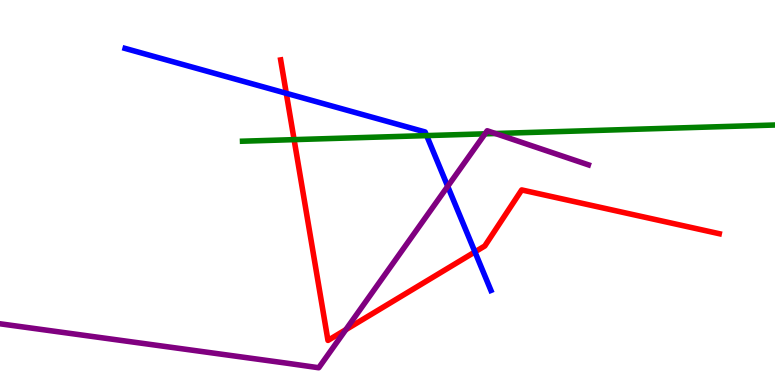[{'lines': ['blue', 'red'], 'intersections': [{'x': 3.69, 'y': 7.58}, {'x': 6.13, 'y': 3.46}]}, {'lines': ['green', 'red'], 'intersections': [{'x': 3.79, 'y': 6.37}]}, {'lines': ['purple', 'red'], 'intersections': [{'x': 4.46, 'y': 1.44}]}, {'lines': ['blue', 'green'], 'intersections': [{'x': 5.51, 'y': 6.48}]}, {'lines': ['blue', 'purple'], 'intersections': [{'x': 5.78, 'y': 5.16}]}, {'lines': ['green', 'purple'], 'intersections': [{'x': 6.26, 'y': 6.52}, {'x': 6.39, 'y': 6.53}]}]